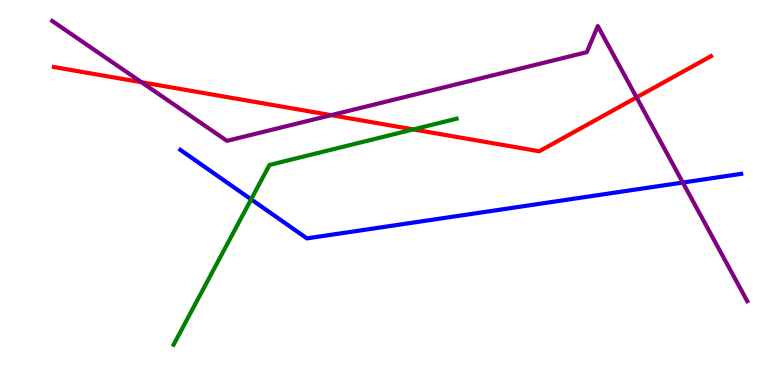[{'lines': ['blue', 'red'], 'intersections': []}, {'lines': ['green', 'red'], 'intersections': [{'x': 5.33, 'y': 6.64}]}, {'lines': ['purple', 'red'], 'intersections': [{'x': 1.83, 'y': 7.86}, {'x': 4.27, 'y': 7.01}, {'x': 8.21, 'y': 7.47}]}, {'lines': ['blue', 'green'], 'intersections': [{'x': 3.24, 'y': 4.82}]}, {'lines': ['blue', 'purple'], 'intersections': [{'x': 8.81, 'y': 5.26}]}, {'lines': ['green', 'purple'], 'intersections': []}]